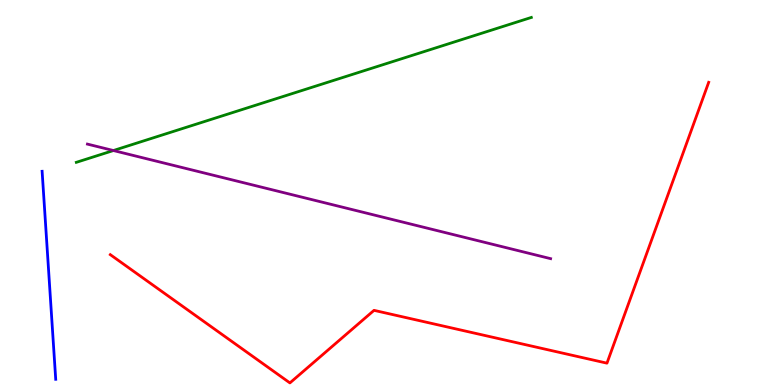[{'lines': ['blue', 'red'], 'intersections': []}, {'lines': ['green', 'red'], 'intersections': []}, {'lines': ['purple', 'red'], 'intersections': []}, {'lines': ['blue', 'green'], 'intersections': []}, {'lines': ['blue', 'purple'], 'intersections': []}, {'lines': ['green', 'purple'], 'intersections': [{'x': 1.46, 'y': 6.09}]}]